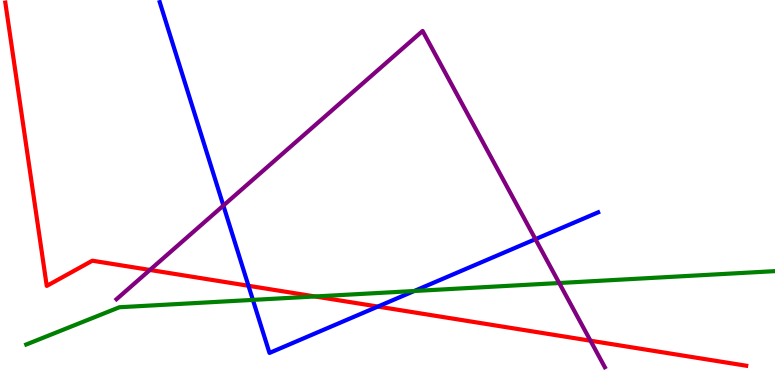[{'lines': ['blue', 'red'], 'intersections': [{'x': 3.21, 'y': 2.58}, {'x': 4.88, 'y': 2.04}]}, {'lines': ['green', 'red'], 'intersections': [{'x': 4.06, 'y': 2.3}]}, {'lines': ['purple', 'red'], 'intersections': [{'x': 1.93, 'y': 2.99}, {'x': 7.62, 'y': 1.15}]}, {'lines': ['blue', 'green'], 'intersections': [{'x': 3.26, 'y': 2.21}, {'x': 5.35, 'y': 2.44}]}, {'lines': ['blue', 'purple'], 'intersections': [{'x': 2.88, 'y': 4.66}, {'x': 6.91, 'y': 3.79}]}, {'lines': ['green', 'purple'], 'intersections': [{'x': 7.22, 'y': 2.65}]}]